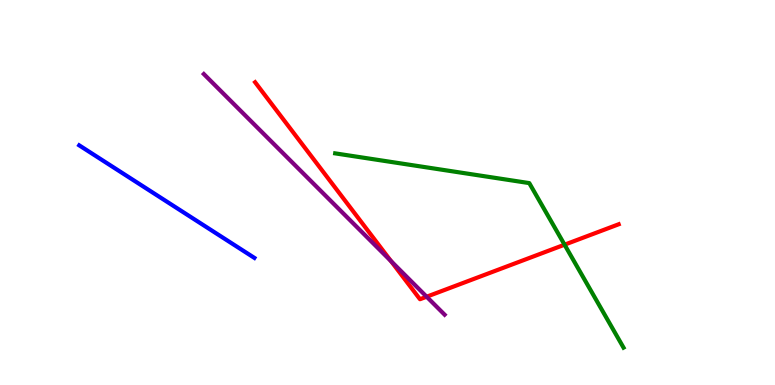[{'lines': ['blue', 'red'], 'intersections': []}, {'lines': ['green', 'red'], 'intersections': [{'x': 7.28, 'y': 3.64}]}, {'lines': ['purple', 'red'], 'intersections': [{'x': 5.05, 'y': 3.22}, {'x': 5.51, 'y': 2.29}]}, {'lines': ['blue', 'green'], 'intersections': []}, {'lines': ['blue', 'purple'], 'intersections': []}, {'lines': ['green', 'purple'], 'intersections': []}]